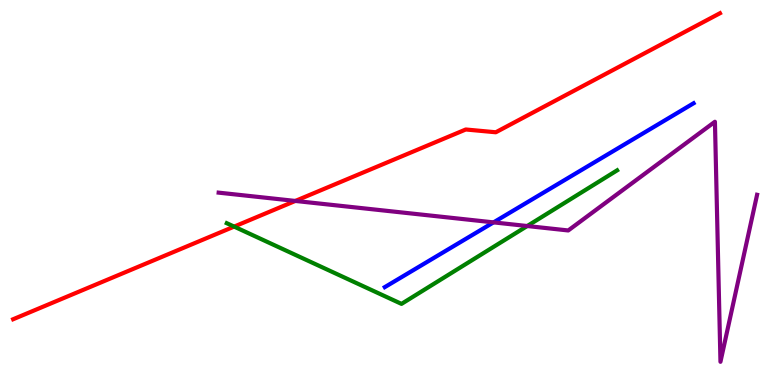[{'lines': ['blue', 'red'], 'intersections': []}, {'lines': ['green', 'red'], 'intersections': [{'x': 3.02, 'y': 4.11}]}, {'lines': ['purple', 'red'], 'intersections': [{'x': 3.81, 'y': 4.78}]}, {'lines': ['blue', 'green'], 'intersections': []}, {'lines': ['blue', 'purple'], 'intersections': [{'x': 6.37, 'y': 4.22}]}, {'lines': ['green', 'purple'], 'intersections': [{'x': 6.8, 'y': 4.13}]}]